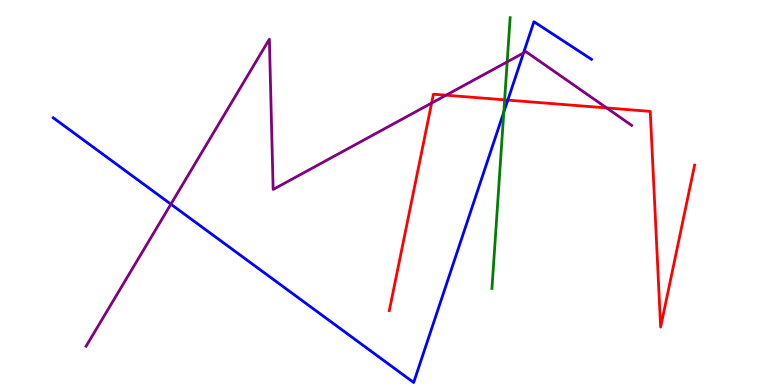[{'lines': ['blue', 'red'], 'intersections': [{'x': 6.55, 'y': 7.4}]}, {'lines': ['green', 'red'], 'intersections': [{'x': 6.51, 'y': 7.41}]}, {'lines': ['purple', 'red'], 'intersections': [{'x': 5.57, 'y': 7.32}, {'x': 5.76, 'y': 7.53}, {'x': 7.83, 'y': 7.2}]}, {'lines': ['blue', 'green'], 'intersections': [{'x': 6.5, 'y': 7.09}]}, {'lines': ['blue', 'purple'], 'intersections': [{'x': 2.2, 'y': 4.7}, {'x': 6.76, 'y': 8.62}]}, {'lines': ['green', 'purple'], 'intersections': [{'x': 6.54, 'y': 8.39}]}]